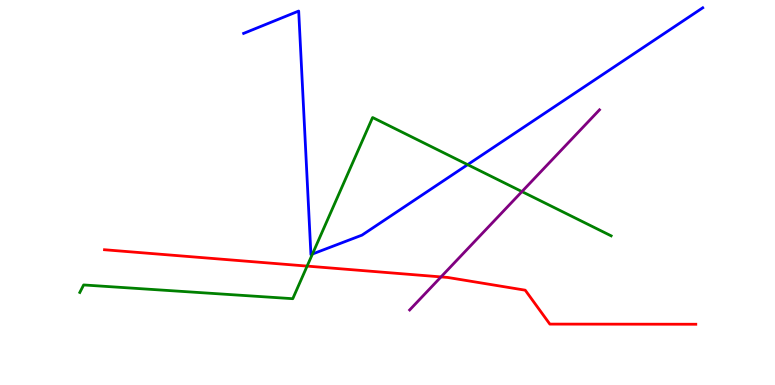[{'lines': ['blue', 'red'], 'intersections': []}, {'lines': ['green', 'red'], 'intersections': [{'x': 3.96, 'y': 3.09}]}, {'lines': ['purple', 'red'], 'intersections': [{'x': 5.69, 'y': 2.81}]}, {'lines': ['blue', 'green'], 'intersections': [{'x': 4.03, 'y': 3.4}, {'x': 6.03, 'y': 5.72}]}, {'lines': ['blue', 'purple'], 'intersections': []}, {'lines': ['green', 'purple'], 'intersections': [{'x': 6.73, 'y': 5.02}]}]